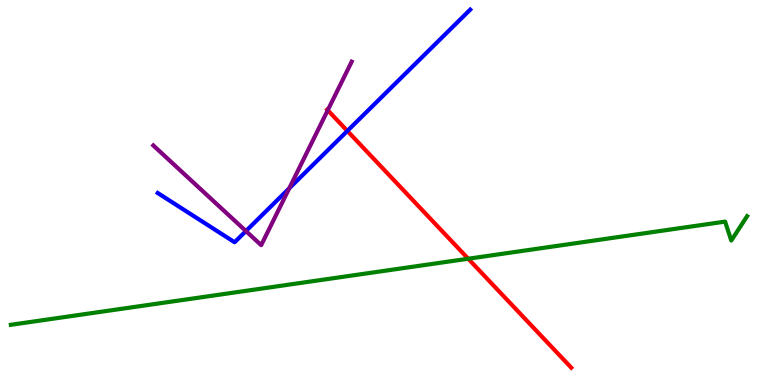[{'lines': ['blue', 'red'], 'intersections': [{'x': 4.48, 'y': 6.6}]}, {'lines': ['green', 'red'], 'intersections': [{'x': 6.04, 'y': 3.28}]}, {'lines': ['purple', 'red'], 'intersections': [{'x': 4.23, 'y': 7.14}]}, {'lines': ['blue', 'green'], 'intersections': []}, {'lines': ['blue', 'purple'], 'intersections': [{'x': 3.17, 'y': 4.0}, {'x': 3.73, 'y': 5.11}]}, {'lines': ['green', 'purple'], 'intersections': []}]